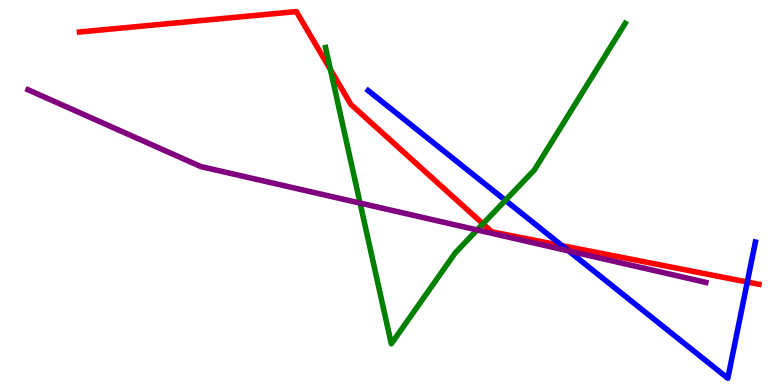[{'lines': ['blue', 'red'], 'intersections': [{'x': 7.25, 'y': 3.62}, {'x': 9.64, 'y': 2.67}]}, {'lines': ['green', 'red'], 'intersections': [{'x': 4.26, 'y': 8.19}, {'x': 6.23, 'y': 4.19}]}, {'lines': ['purple', 'red'], 'intersections': []}, {'lines': ['blue', 'green'], 'intersections': [{'x': 6.52, 'y': 4.8}]}, {'lines': ['blue', 'purple'], 'intersections': [{'x': 7.34, 'y': 3.48}]}, {'lines': ['green', 'purple'], 'intersections': [{'x': 4.65, 'y': 4.72}, {'x': 6.16, 'y': 4.03}]}]